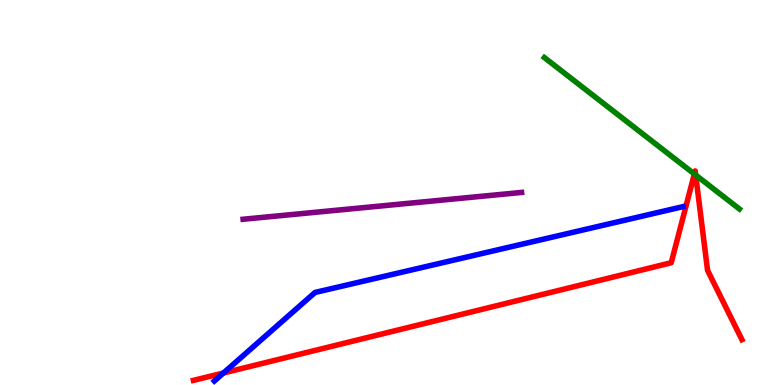[{'lines': ['blue', 'red'], 'intersections': [{'x': 2.88, 'y': 0.312}]}, {'lines': ['green', 'red'], 'intersections': [{'x': 8.96, 'y': 5.48}, {'x': 8.98, 'y': 5.45}]}, {'lines': ['purple', 'red'], 'intersections': []}, {'lines': ['blue', 'green'], 'intersections': []}, {'lines': ['blue', 'purple'], 'intersections': []}, {'lines': ['green', 'purple'], 'intersections': []}]